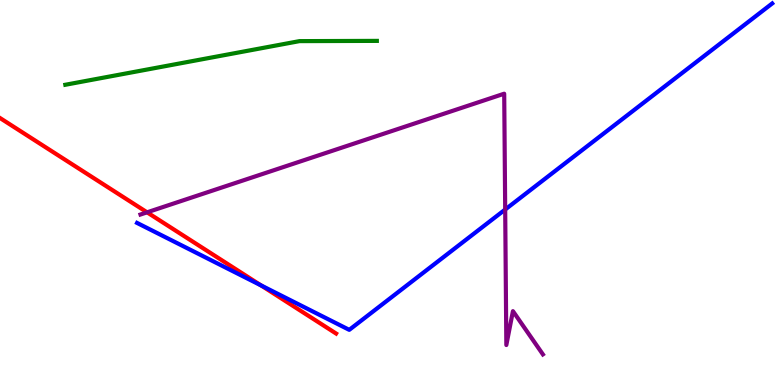[{'lines': ['blue', 'red'], 'intersections': [{'x': 3.37, 'y': 2.59}]}, {'lines': ['green', 'red'], 'intersections': []}, {'lines': ['purple', 'red'], 'intersections': [{'x': 1.9, 'y': 4.49}]}, {'lines': ['blue', 'green'], 'intersections': []}, {'lines': ['blue', 'purple'], 'intersections': [{'x': 6.52, 'y': 4.56}]}, {'lines': ['green', 'purple'], 'intersections': []}]